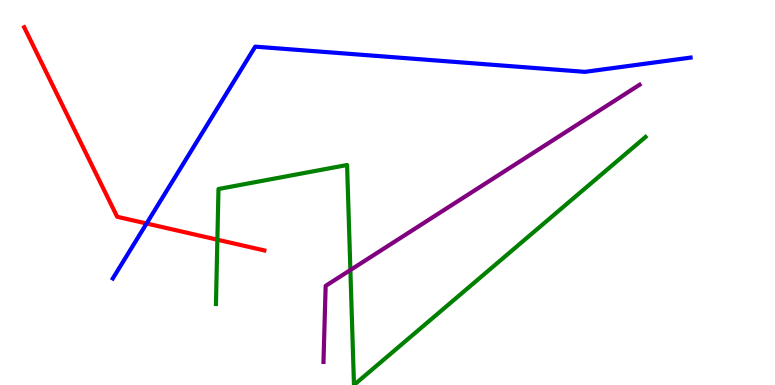[{'lines': ['blue', 'red'], 'intersections': [{'x': 1.89, 'y': 4.19}]}, {'lines': ['green', 'red'], 'intersections': [{'x': 2.8, 'y': 3.77}]}, {'lines': ['purple', 'red'], 'intersections': []}, {'lines': ['blue', 'green'], 'intersections': []}, {'lines': ['blue', 'purple'], 'intersections': []}, {'lines': ['green', 'purple'], 'intersections': [{'x': 4.52, 'y': 2.99}]}]